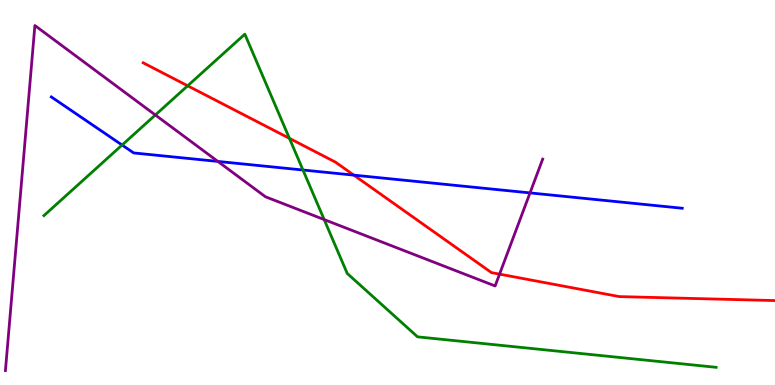[{'lines': ['blue', 'red'], 'intersections': [{'x': 4.57, 'y': 5.45}]}, {'lines': ['green', 'red'], 'intersections': [{'x': 2.42, 'y': 7.77}, {'x': 3.73, 'y': 6.41}]}, {'lines': ['purple', 'red'], 'intersections': [{'x': 6.45, 'y': 2.88}]}, {'lines': ['blue', 'green'], 'intersections': [{'x': 1.58, 'y': 6.23}, {'x': 3.91, 'y': 5.58}]}, {'lines': ['blue', 'purple'], 'intersections': [{'x': 2.81, 'y': 5.81}, {'x': 6.84, 'y': 4.99}]}, {'lines': ['green', 'purple'], 'intersections': [{'x': 2.0, 'y': 7.01}, {'x': 4.18, 'y': 4.3}]}]